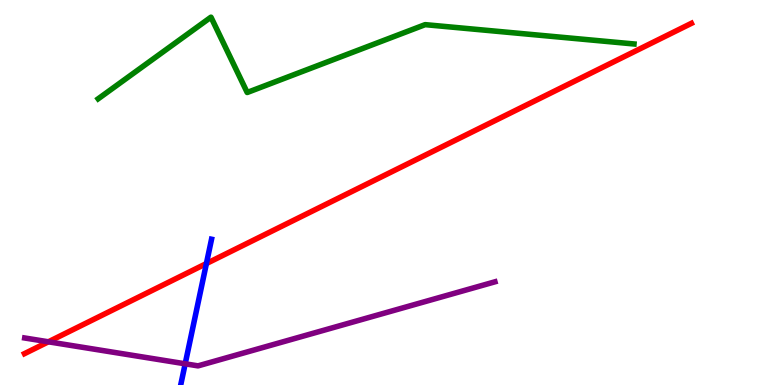[{'lines': ['blue', 'red'], 'intersections': [{'x': 2.66, 'y': 3.15}]}, {'lines': ['green', 'red'], 'intersections': []}, {'lines': ['purple', 'red'], 'intersections': [{'x': 0.625, 'y': 1.12}]}, {'lines': ['blue', 'green'], 'intersections': []}, {'lines': ['blue', 'purple'], 'intersections': [{'x': 2.39, 'y': 0.55}]}, {'lines': ['green', 'purple'], 'intersections': []}]